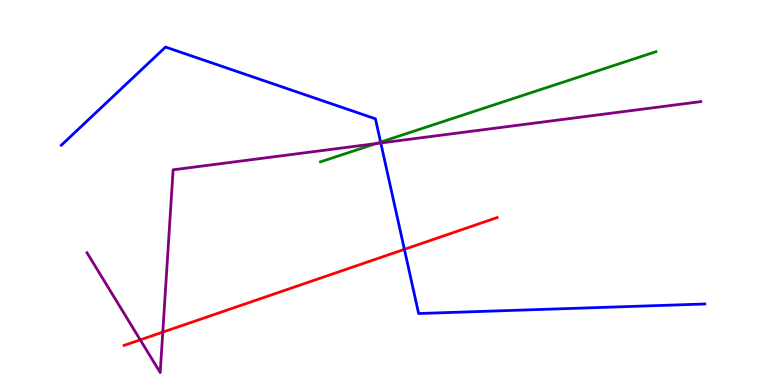[{'lines': ['blue', 'red'], 'intersections': [{'x': 5.22, 'y': 3.52}]}, {'lines': ['green', 'red'], 'intersections': []}, {'lines': ['purple', 'red'], 'intersections': [{'x': 1.81, 'y': 1.17}, {'x': 2.1, 'y': 1.37}]}, {'lines': ['blue', 'green'], 'intersections': [{'x': 4.91, 'y': 6.31}]}, {'lines': ['blue', 'purple'], 'intersections': [{'x': 4.91, 'y': 6.29}]}, {'lines': ['green', 'purple'], 'intersections': [{'x': 4.85, 'y': 6.27}]}]